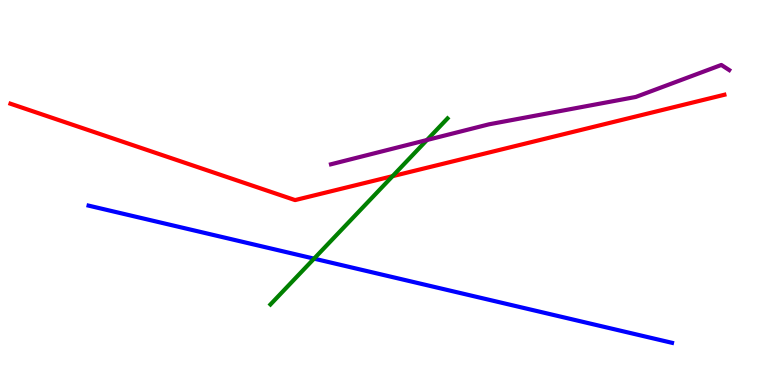[{'lines': ['blue', 'red'], 'intersections': []}, {'lines': ['green', 'red'], 'intersections': [{'x': 5.07, 'y': 5.42}]}, {'lines': ['purple', 'red'], 'intersections': []}, {'lines': ['blue', 'green'], 'intersections': [{'x': 4.05, 'y': 3.28}]}, {'lines': ['blue', 'purple'], 'intersections': []}, {'lines': ['green', 'purple'], 'intersections': [{'x': 5.51, 'y': 6.36}]}]